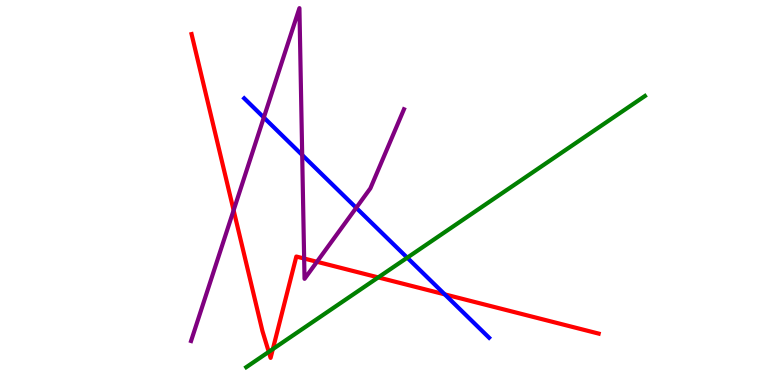[{'lines': ['blue', 'red'], 'intersections': [{'x': 5.74, 'y': 2.35}]}, {'lines': ['green', 'red'], 'intersections': [{'x': 3.47, 'y': 0.861}, {'x': 3.52, 'y': 0.933}, {'x': 4.88, 'y': 2.79}]}, {'lines': ['purple', 'red'], 'intersections': [{'x': 3.01, 'y': 4.54}, {'x': 3.92, 'y': 3.29}, {'x': 4.09, 'y': 3.2}]}, {'lines': ['blue', 'green'], 'intersections': [{'x': 5.25, 'y': 3.31}]}, {'lines': ['blue', 'purple'], 'intersections': [{'x': 3.4, 'y': 6.95}, {'x': 3.9, 'y': 5.97}, {'x': 4.6, 'y': 4.6}]}, {'lines': ['green', 'purple'], 'intersections': []}]